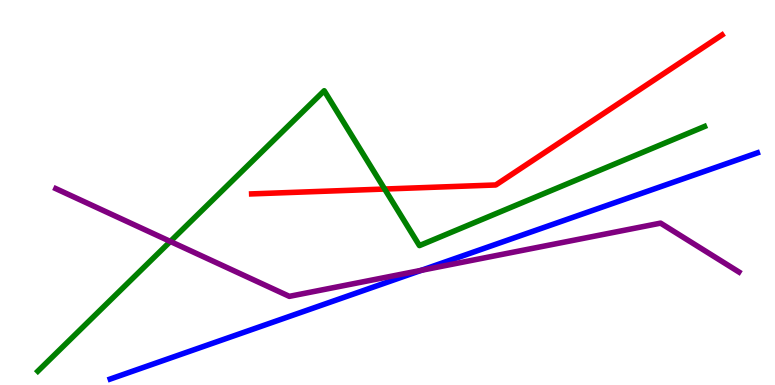[{'lines': ['blue', 'red'], 'intersections': []}, {'lines': ['green', 'red'], 'intersections': [{'x': 4.96, 'y': 5.09}]}, {'lines': ['purple', 'red'], 'intersections': []}, {'lines': ['blue', 'green'], 'intersections': []}, {'lines': ['blue', 'purple'], 'intersections': [{'x': 5.44, 'y': 2.98}]}, {'lines': ['green', 'purple'], 'intersections': [{'x': 2.2, 'y': 3.73}]}]